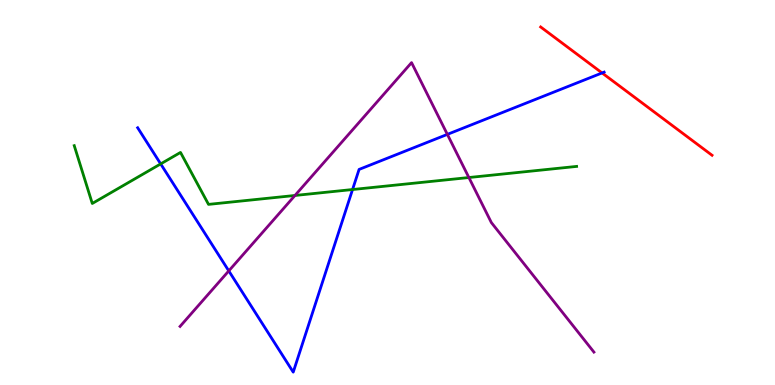[{'lines': ['blue', 'red'], 'intersections': [{'x': 7.77, 'y': 8.11}]}, {'lines': ['green', 'red'], 'intersections': []}, {'lines': ['purple', 'red'], 'intersections': []}, {'lines': ['blue', 'green'], 'intersections': [{'x': 2.07, 'y': 5.74}, {'x': 4.55, 'y': 5.08}]}, {'lines': ['blue', 'purple'], 'intersections': [{'x': 2.95, 'y': 2.96}, {'x': 5.77, 'y': 6.51}]}, {'lines': ['green', 'purple'], 'intersections': [{'x': 3.81, 'y': 4.92}, {'x': 6.05, 'y': 5.39}]}]